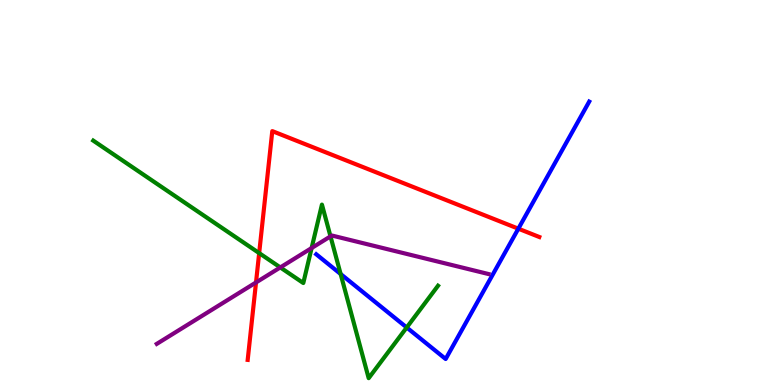[{'lines': ['blue', 'red'], 'intersections': [{'x': 6.69, 'y': 4.06}]}, {'lines': ['green', 'red'], 'intersections': [{'x': 3.34, 'y': 3.43}]}, {'lines': ['purple', 'red'], 'intersections': [{'x': 3.3, 'y': 2.66}]}, {'lines': ['blue', 'green'], 'intersections': [{'x': 4.4, 'y': 2.88}, {'x': 5.25, 'y': 1.49}]}, {'lines': ['blue', 'purple'], 'intersections': []}, {'lines': ['green', 'purple'], 'intersections': [{'x': 3.62, 'y': 3.05}, {'x': 4.02, 'y': 3.56}, {'x': 4.26, 'y': 3.86}]}]